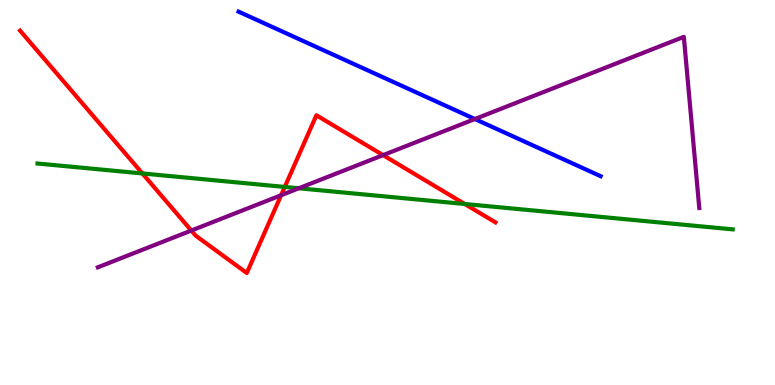[{'lines': ['blue', 'red'], 'intersections': []}, {'lines': ['green', 'red'], 'intersections': [{'x': 1.84, 'y': 5.49}, {'x': 3.67, 'y': 5.14}, {'x': 6.0, 'y': 4.7}]}, {'lines': ['purple', 'red'], 'intersections': [{'x': 2.47, 'y': 4.01}, {'x': 3.63, 'y': 4.93}, {'x': 4.94, 'y': 5.97}]}, {'lines': ['blue', 'green'], 'intersections': []}, {'lines': ['blue', 'purple'], 'intersections': [{'x': 6.13, 'y': 6.91}]}, {'lines': ['green', 'purple'], 'intersections': [{'x': 3.86, 'y': 5.11}]}]